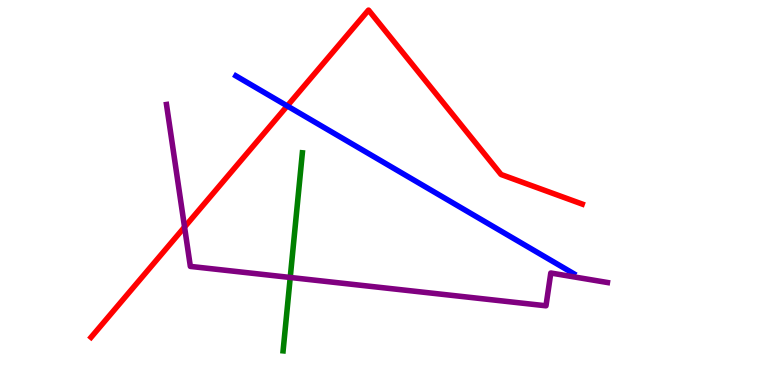[{'lines': ['blue', 'red'], 'intersections': [{'x': 3.71, 'y': 7.25}]}, {'lines': ['green', 'red'], 'intersections': []}, {'lines': ['purple', 'red'], 'intersections': [{'x': 2.38, 'y': 4.1}]}, {'lines': ['blue', 'green'], 'intersections': []}, {'lines': ['blue', 'purple'], 'intersections': []}, {'lines': ['green', 'purple'], 'intersections': [{'x': 3.74, 'y': 2.79}]}]